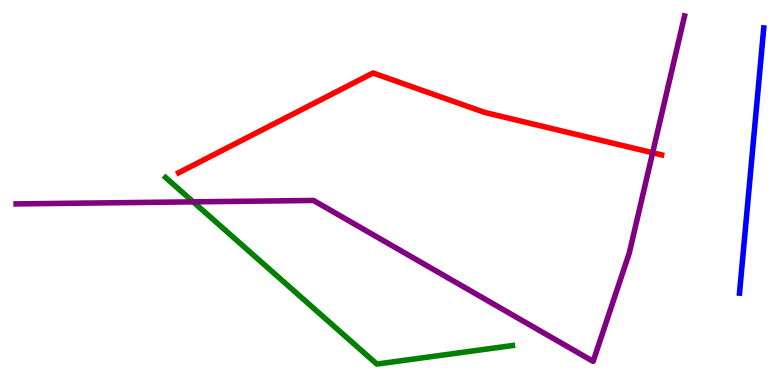[{'lines': ['blue', 'red'], 'intersections': []}, {'lines': ['green', 'red'], 'intersections': []}, {'lines': ['purple', 'red'], 'intersections': [{'x': 8.42, 'y': 6.03}]}, {'lines': ['blue', 'green'], 'intersections': []}, {'lines': ['blue', 'purple'], 'intersections': []}, {'lines': ['green', 'purple'], 'intersections': [{'x': 2.49, 'y': 4.76}]}]